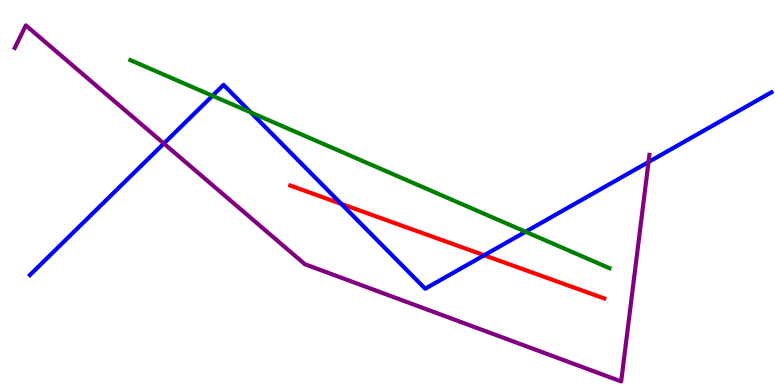[{'lines': ['blue', 'red'], 'intersections': [{'x': 4.4, 'y': 4.7}, {'x': 6.25, 'y': 3.37}]}, {'lines': ['green', 'red'], 'intersections': []}, {'lines': ['purple', 'red'], 'intersections': []}, {'lines': ['blue', 'green'], 'intersections': [{'x': 2.74, 'y': 7.51}, {'x': 3.24, 'y': 7.08}, {'x': 6.78, 'y': 3.98}]}, {'lines': ['blue', 'purple'], 'intersections': [{'x': 2.11, 'y': 6.27}, {'x': 8.37, 'y': 5.79}]}, {'lines': ['green', 'purple'], 'intersections': []}]